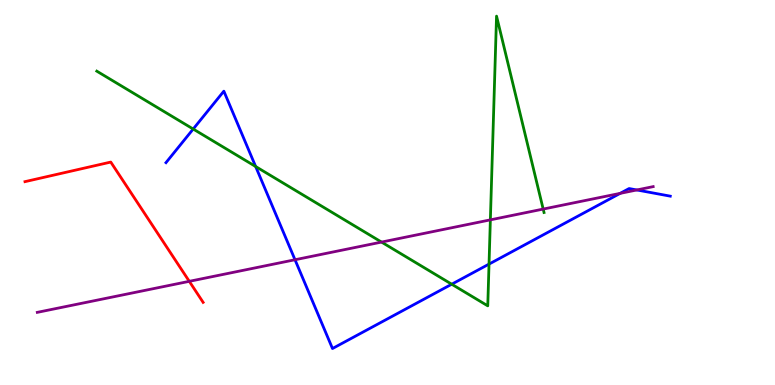[{'lines': ['blue', 'red'], 'intersections': []}, {'lines': ['green', 'red'], 'intersections': []}, {'lines': ['purple', 'red'], 'intersections': [{'x': 2.44, 'y': 2.69}]}, {'lines': ['blue', 'green'], 'intersections': [{'x': 2.49, 'y': 6.65}, {'x': 3.3, 'y': 5.67}, {'x': 5.83, 'y': 2.62}, {'x': 6.31, 'y': 3.14}]}, {'lines': ['blue', 'purple'], 'intersections': [{'x': 3.81, 'y': 3.25}, {'x': 8.0, 'y': 4.98}, {'x': 8.22, 'y': 5.07}]}, {'lines': ['green', 'purple'], 'intersections': [{'x': 4.92, 'y': 3.71}, {'x': 6.33, 'y': 4.29}, {'x': 7.01, 'y': 4.57}]}]